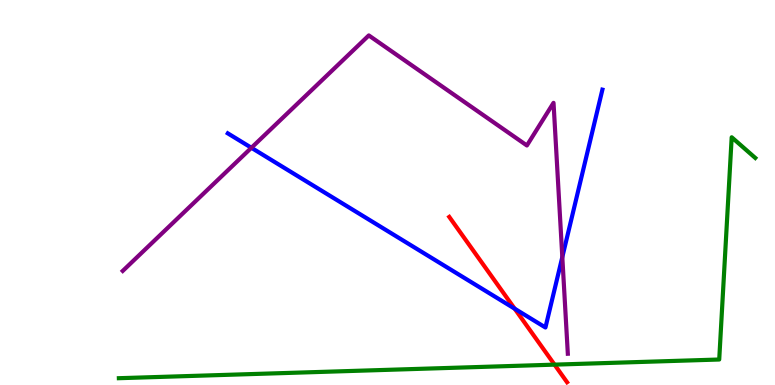[{'lines': ['blue', 'red'], 'intersections': [{'x': 6.64, 'y': 1.98}]}, {'lines': ['green', 'red'], 'intersections': [{'x': 7.16, 'y': 0.529}]}, {'lines': ['purple', 'red'], 'intersections': []}, {'lines': ['blue', 'green'], 'intersections': []}, {'lines': ['blue', 'purple'], 'intersections': [{'x': 3.24, 'y': 6.16}, {'x': 7.26, 'y': 3.32}]}, {'lines': ['green', 'purple'], 'intersections': []}]